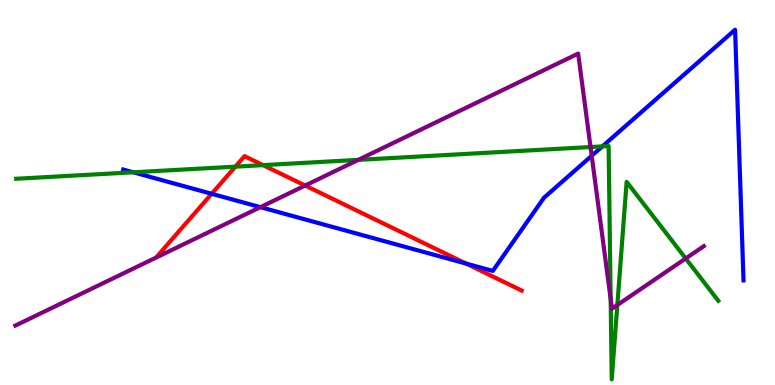[{'lines': ['blue', 'red'], 'intersections': [{'x': 2.73, 'y': 4.97}, {'x': 6.01, 'y': 3.15}]}, {'lines': ['green', 'red'], 'intersections': [{'x': 3.04, 'y': 5.67}, {'x': 3.39, 'y': 5.71}]}, {'lines': ['purple', 'red'], 'intersections': [{'x': 3.94, 'y': 5.18}]}, {'lines': ['blue', 'green'], 'intersections': [{'x': 1.72, 'y': 5.52}, {'x': 7.77, 'y': 6.2}]}, {'lines': ['blue', 'purple'], 'intersections': [{'x': 3.36, 'y': 4.62}, {'x': 7.63, 'y': 5.95}]}, {'lines': ['green', 'purple'], 'intersections': [{'x': 4.62, 'y': 5.85}, {'x': 7.62, 'y': 6.18}, {'x': 7.88, 'y': 2.24}, {'x': 7.97, 'y': 2.08}, {'x': 8.85, 'y': 3.29}]}]